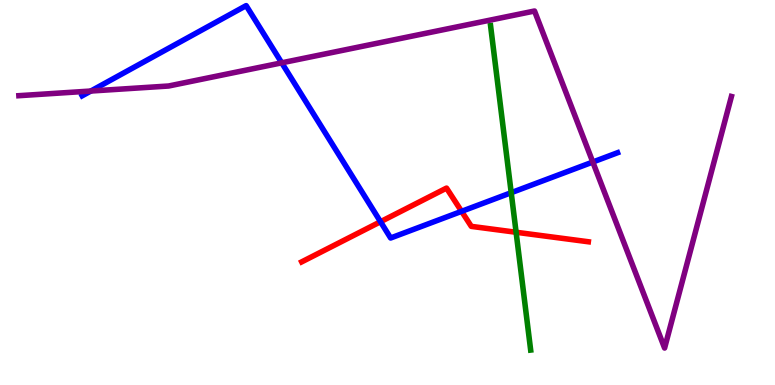[{'lines': ['blue', 'red'], 'intersections': [{'x': 4.91, 'y': 4.24}, {'x': 5.96, 'y': 4.51}]}, {'lines': ['green', 'red'], 'intersections': [{'x': 6.66, 'y': 3.97}]}, {'lines': ['purple', 'red'], 'intersections': []}, {'lines': ['blue', 'green'], 'intersections': [{'x': 6.6, 'y': 4.99}]}, {'lines': ['blue', 'purple'], 'intersections': [{'x': 1.17, 'y': 7.64}, {'x': 3.64, 'y': 8.37}, {'x': 7.65, 'y': 5.79}]}, {'lines': ['green', 'purple'], 'intersections': []}]